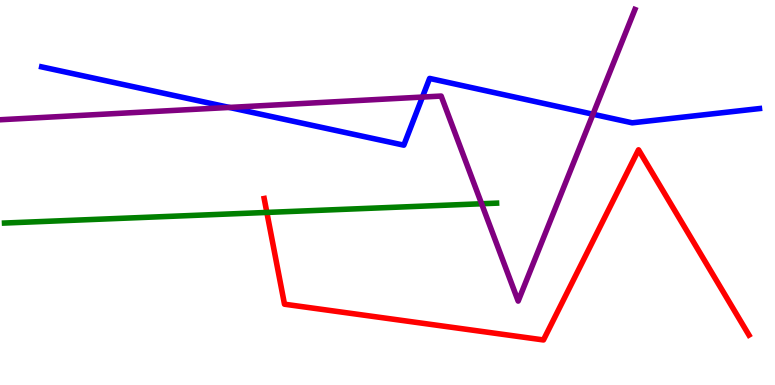[{'lines': ['blue', 'red'], 'intersections': []}, {'lines': ['green', 'red'], 'intersections': [{'x': 3.44, 'y': 4.48}]}, {'lines': ['purple', 'red'], 'intersections': []}, {'lines': ['blue', 'green'], 'intersections': []}, {'lines': ['blue', 'purple'], 'intersections': [{'x': 2.96, 'y': 7.21}, {'x': 5.45, 'y': 7.48}, {'x': 7.65, 'y': 7.03}]}, {'lines': ['green', 'purple'], 'intersections': [{'x': 6.21, 'y': 4.71}]}]